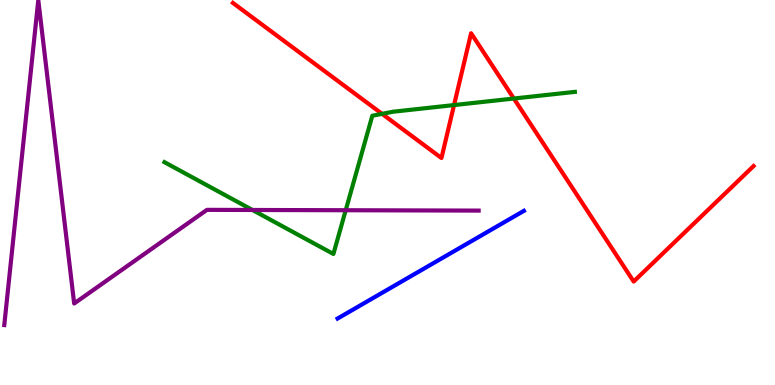[{'lines': ['blue', 'red'], 'intersections': []}, {'lines': ['green', 'red'], 'intersections': [{'x': 4.93, 'y': 7.04}, {'x': 5.86, 'y': 7.27}, {'x': 6.63, 'y': 7.44}]}, {'lines': ['purple', 'red'], 'intersections': []}, {'lines': ['blue', 'green'], 'intersections': []}, {'lines': ['blue', 'purple'], 'intersections': []}, {'lines': ['green', 'purple'], 'intersections': [{'x': 3.26, 'y': 4.55}, {'x': 4.46, 'y': 4.54}]}]